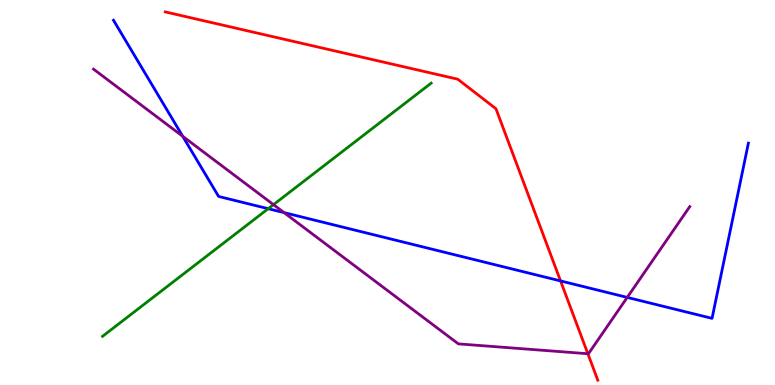[{'lines': ['blue', 'red'], 'intersections': [{'x': 7.23, 'y': 2.7}]}, {'lines': ['green', 'red'], 'intersections': []}, {'lines': ['purple', 'red'], 'intersections': [{'x': 7.59, 'y': 0.812}]}, {'lines': ['blue', 'green'], 'intersections': [{'x': 3.46, 'y': 4.58}]}, {'lines': ['blue', 'purple'], 'intersections': [{'x': 2.36, 'y': 6.46}, {'x': 3.67, 'y': 4.48}, {'x': 8.09, 'y': 2.28}]}, {'lines': ['green', 'purple'], 'intersections': [{'x': 3.53, 'y': 4.68}]}]